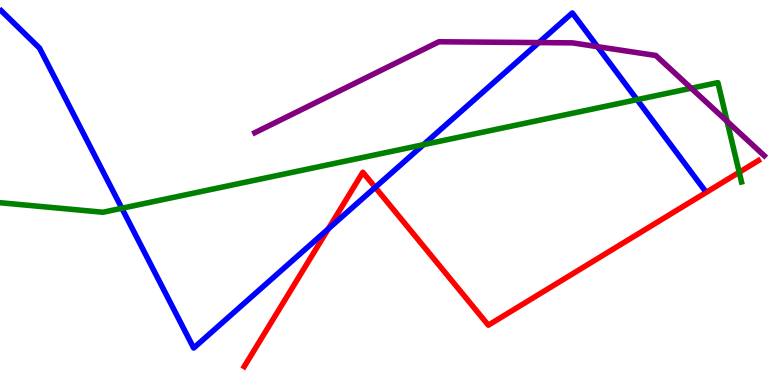[{'lines': ['blue', 'red'], 'intersections': [{'x': 4.24, 'y': 4.05}, {'x': 4.84, 'y': 5.13}]}, {'lines': ['green', 'red'], 'intersections': [{'x': 9.54, 'y': 5.53}]}, {'lines': ['purple', 'red'], 'intersections': []}, {'lines': ['blue', 'green'], 'intersections': [{'x': 1.57, 'y': 4.59}, {'x': 5.46, 'y': 6.24}, {'x': 8.22, 'y': 7.41}]}, {'lines': ['blue', 'purple'], 'intersections': [{'x': 6.95, 'y': 8.89}, {'x': 7.71, 'y': 8.79}]}, {'lines': ['green', 'purple'], 'intersections': [{'x': 8.92, 'y': 7.71}, {'x': 9.38, 'y': 6.85}]}]